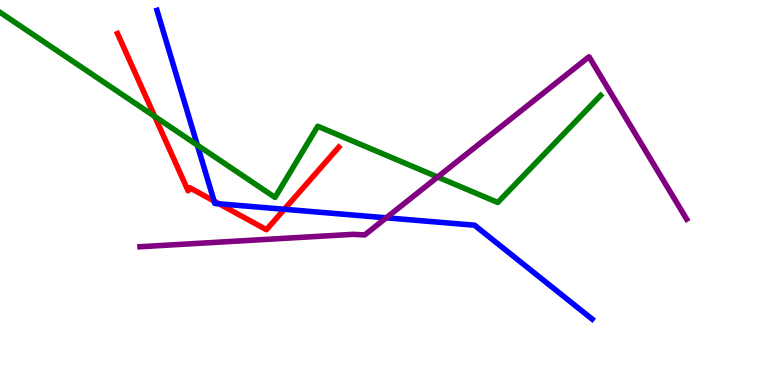[{'lines': ['blue', 'red'], 'intersections': [{'x': 2.76, 'y': 4.78}, {'x': 2.83, 'y': 4.71}, {'x': 3.67, 'y': 4.56}]}, {'lines': ['green', 'red'], 'intersections': [{'x': 2.0, 'y': 6.98}]}, {'lines': ['purple', 'red'], 'intersections': []}, {'lines': ['blue', 'green'], 'intersections': [{'x': 2.55, 'y': 6.23}]}, {'lines': ['blue', 'purple'], 'intersections': [{'x': 4.98, 'y': 4.34}]}, {'lines': ['green', 'purple'], 'intersections': [{'x': 5.65, 'y': 5.4}]}]